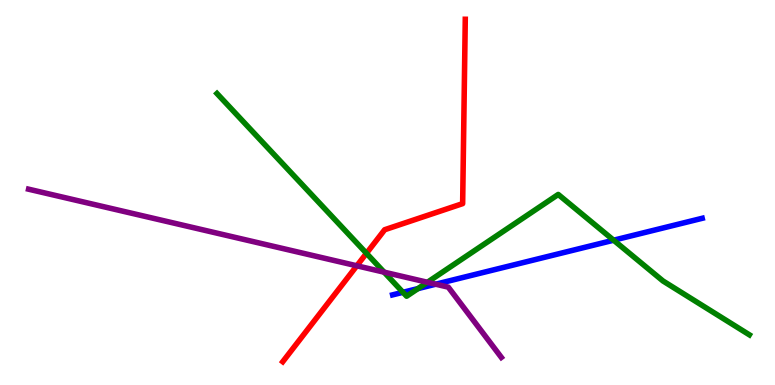[{'lines': ['blue', 'red'], 'intersections': []}, {'lines': ['green', 'red'], 'intersections': [{'x': 4.73, 'y': 3.42}]}, {'lines': ['purple', 'red'], 'intersections': [{'x': 4.6, 'y': 3.1}]}, {'lines': ['blue', 'green'], 'intersections': [{'x': 5.2, 'y': 2.41}, {'x': 5.39, 'y': 2.5}, {'x': 7.92, 'y': 3.76}]}, {'lines': ['blue', 'purple'], 'intersections': [{'x': 5.62, 'y': 2.62}]}, {'lines': ['green', 'purple'], 'intersections': [{'x': 4.96, 'y': 2.93}, {'x': 5.52, 'y': 2.67}]}]